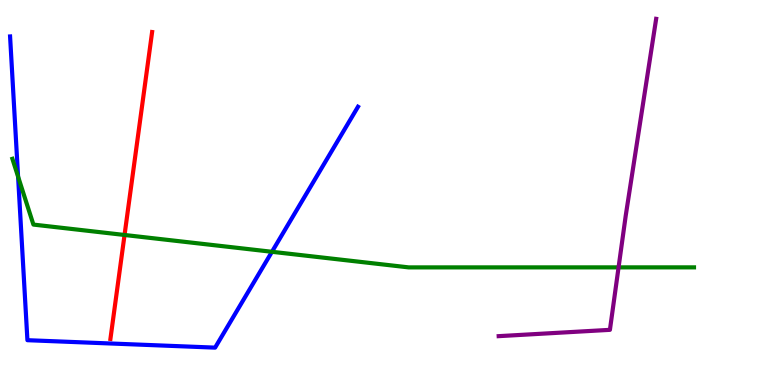[{'lines': ['blue', 'red'], 'intersections': []}, {'lines': ['green', 'red'], 'intersections': [{'x': 1.61, 'y': 3.9}]}, {'lines': ['purple', 'red'], 'intersections': []}, {'lines': ['blue', 'green'], 'intersections': [{'x': 0.233, 'y': 5.41}, {'x': 3.51, 'y': 3.46}]}, {'lines': ['blue', 'purple'], 'intersections': []}, {'lines': ['green', 'purple'], 'intersections': [{'x': 7.98, 'y': 3.06}]}]